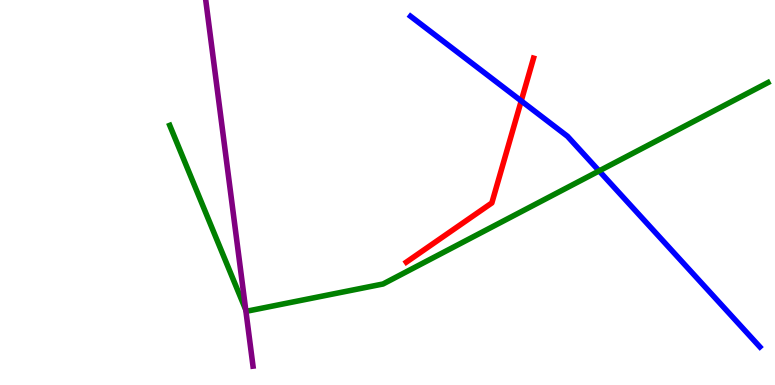[{'lines': ['blue', 'red'], 'intersections': [{'x': 6.73, 'y': 7.38}]}, {'lines': ['green', 'red'], 'intersections': []}, {'lines': ['purple', 'red'], 'intersections': []}, {'lines': ['blue', 'green'], 'intersections': [{'x': 7.73, 'y': 5.56}]}, {'lines': ['blue', 'purple'], 'intersections': []}, {'lines': ['green', 'purple'], 'intersections': [{'x': 3.17, 'y': 1.95}]}]